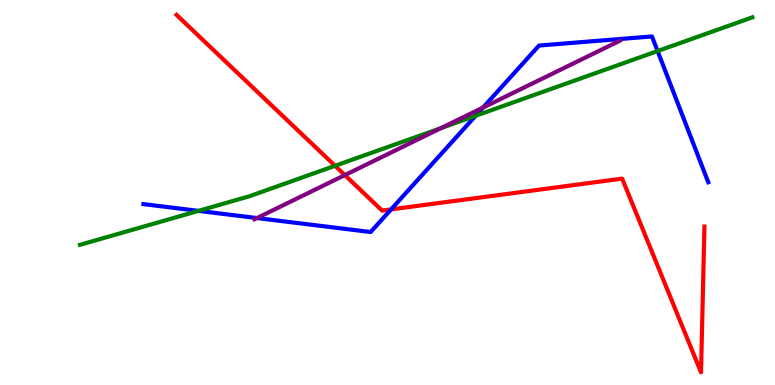[{'lines': ['blue', 'red'], 'intersections': [{'x': 5.05, 'y': 4.56}]}, {'lines': ['green', 'red'], 'intersections': [{'x': 4.32, 'y': 5.69}]}, {'lines': ['purple', 'red'], 'intersections': [{'x': 4.45, 'y': 5.45}]}, {'lines': ['blue', 'green'], 'intersections': [{'x': 2.56, 'y': 4.52}, {'x': 6.14, 'y': 6.99}, {'x': 8.49, 'y': 8.67}]}, {'lines': ['blue', 'purple'], 'intersections': [{'x': 3.32, 'y': 4.34}, {'x': 6.23, 'y': 7.21}]}, {'lines': ['green', 'purple'], 'intersections': [{'x': 5.69, 'y': 6.67}]}]